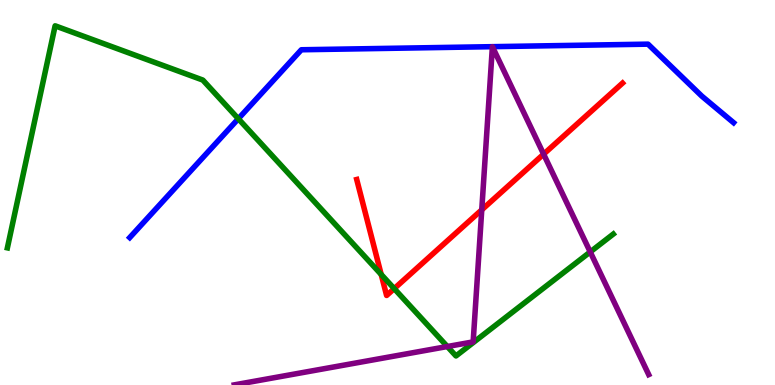[{'lines': ['blue', 'red'], 'intersections': []}, {'lines': ['green', 'red'], 'intersections': [{'x': 4.92, 'y': 2.87}, {'x': 5.09, 'y': 2.5}]}, {'lines': ['purple', 'red'], 'intersections': [{'x': 6.22, 'y': 4.55}, {'x': 7.01, 'y': 6.0}]}, {'lines': ['blue', 'green'], 'intersections': [{'x': 3.08, 'y': 6.92}]}, {'lines': ['blue', 'purple'], 'intersections': []}, {'lines': ['green', 'purple'], 'intersections': [{'x': 5.77, 'y': 0.999}, {'x': 7.62, 'y': 3.46}]}]